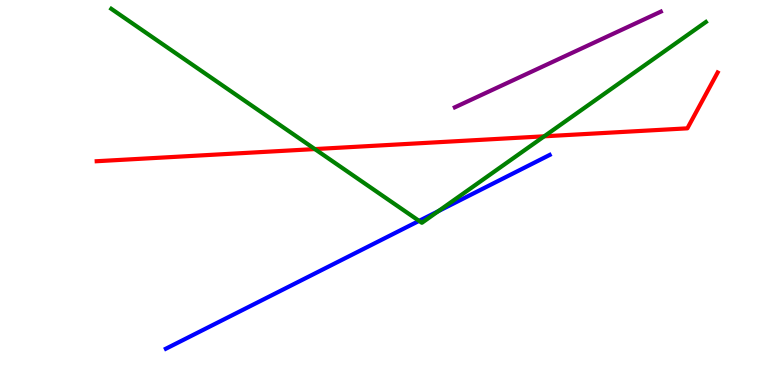[{'lines': ['blue', 'red'], 'intersections': []}, {'lines': ['green', 'red'], 'intersections': [{'x': 4.06, 'y': 6.13}, {'x': 7.02, 'y': 6.46}]}, {'lines': ['purple', 'red'], 'intersections': []}, {'lines': ['blue', 'green'], 'intersections': [{'x': 5.41, 'y': 4.26}, {'x': 5.66, 'y': 4.52}]}, {'lines': ['blue', 'purple'], 'intersections': []}, {'lines': ['green', 'purple'], 'intersections': []}]